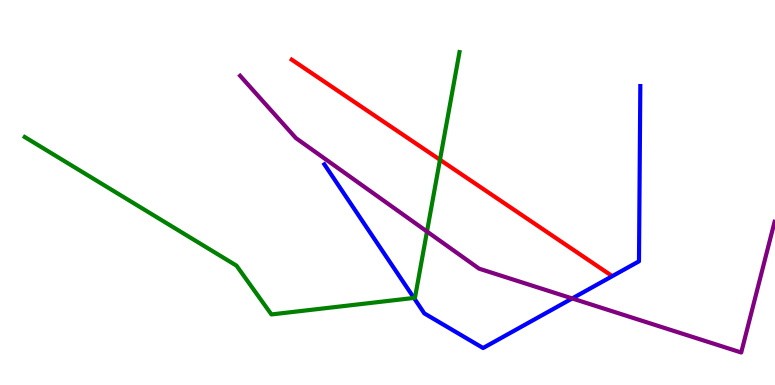[{'lines': ['blue', 'red'], 'intersections': []}, {'lines': ['green', 'red'], 'intersections': [{'x': 5.68, 'y': 5.85}]}, {'lines': ['purple', 'red'], 'intersections': []}, {'lines': ['blue', 'green'], 'intersections': [{'x': 5.34, 'y': 2.26}]}, {'lines': ['blue', 'purple'], 'intersections': [{'x': 7.38, 'y': 2.25}]}, {'lines': ['green', 'purple'], 'intersections': [{'x': 5.51, 'y': 3.99}]}]